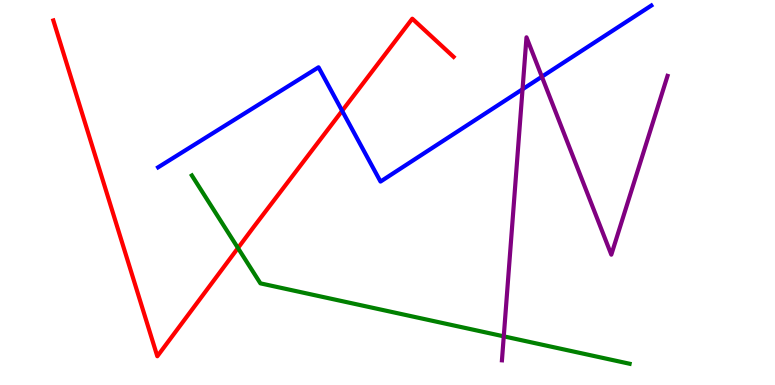[{'lines': ['blue', 'red'], 'intersections': [{'x': 4.41, 'y': 7.12}]}, {'lines': ['green', 'red'], 'intersections': [{'x': 3.07, 'y': 3.56}]}, {'lines': ['purple', 'red'], 'intersections': []}, {'lines': ['blue', 'green'], 'intersections': []}, {'lines': ['blue', 'purple'], 'intersections': [{'x': 6.74, 'y': 7.68}, {'x': 6.99, 'y': 8.01}]}, {'lines': ['green', 'purple'], 'intersections': [{'x': 6.5, 'y': 1.26}]}]